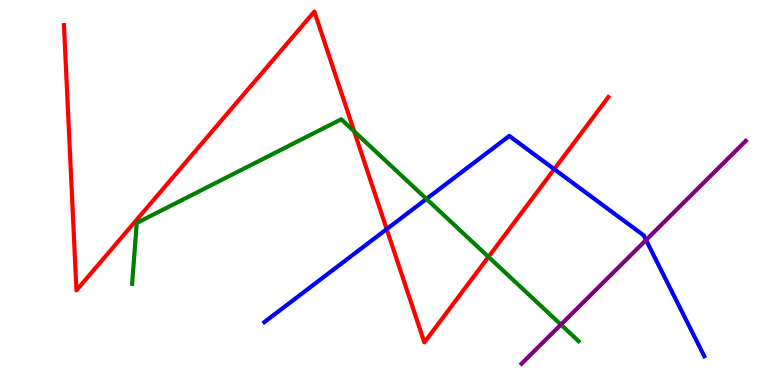[{'lines': ['blue', 'red'], 'intersections': [{'x': 4.99, 'y': 4.05}, {'x': 7.15, 'y': 5.61}]}, {'lines': ['green', 'red'], 'intersections': [{'x': 4.57, 'y': 6.59}, {'x': 6.3, 'y': 3.33}]}, {'lines': ['purple', 'red'], 'intersections': []}, {'lines': ['blue', 'green'], 'intersections': [{'x': 5.5, 'y': 4.83}]}, {'lines': ['blue', 'purple'], 'intersections': [{'x': 8.34, 'y': 3.77}]}, {'lines': ['green', 'purple'], 'intersections': [{'x': 7.24, 'y': 1.57}]}]